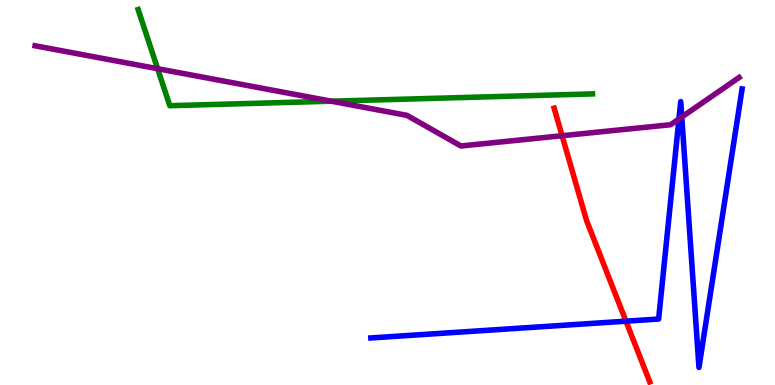[{'lines': ['blue', 'red'], 'intersections': [{'x': 8.08, 'y': 1.66}]}, {'lines': ['green', 'red'], 'intersections': []}, {'lines': ['purple', 'red'], 'intersections': [{'x': 7.25, 'y': 6.47}]}, {'lines': ['blue', 'green'], 'intersections': []}, {'lines': ['blue', 'purple'], 'intersections': [{'x': 8.76, 'y': 6.91}, {'x': 8.8, 'y': 6.96}]}, {'lines': ['green', 'purple'], 'intersections': [{'x': 2.03, 'y': 8.22}, {'x': 4.27, 'y': 7.37}]}]